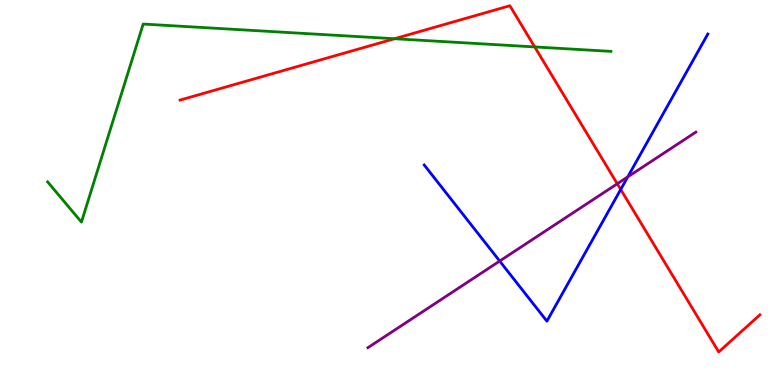[{'lines': ['blue', 'red'], 'intersections': [{'x': 8.01, 'y': 5.08}]}, {'lines': ['green', 'red'], 'intersections': [{'x': 5.09, 'y': 8.99}, {'x': 6.9, 'y': 8.78}]}, {'lines': ['purple', 'red'], 'intersections': [{'x': 7.96, 'y': 5.23}]}, {'lines': ['blue', 'green'], 'intersections': []}, {'lines': ['blue', 'purple'], 'intersections': [{'x': 6.45, 'y': 3.22}, {'x': 8.1, 'y': 5.41}]}, {'lines': ['green', 'purple'], 'intersections': []}]